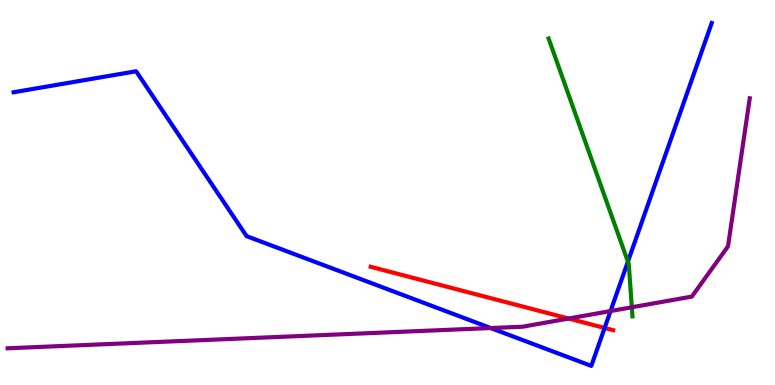[{'lines': ['blue', 'red'], 'intersections': [{'x': 7.8, 'y': 1.48}]}, {'lines': ['green', 'red'], 'intersections': []}, {'lines': ['purple', 'red'], 'intersections': [{'x': 7.34, 'y': 1.73}]}, {'lines': ['blue', 'green'], 'intersections': [{'x': 8.1, 'y': 3.2}]}, {'lines': ['blue', 'purple'], 'intersections': [{'x': 6.33, 'y': 1.48}, {'x': 7.88, 'y': 1.92}]}, {'lines': ['green', 'purple'], 'intersections': [{'x': 8.15, 'y': 2.02}]}]